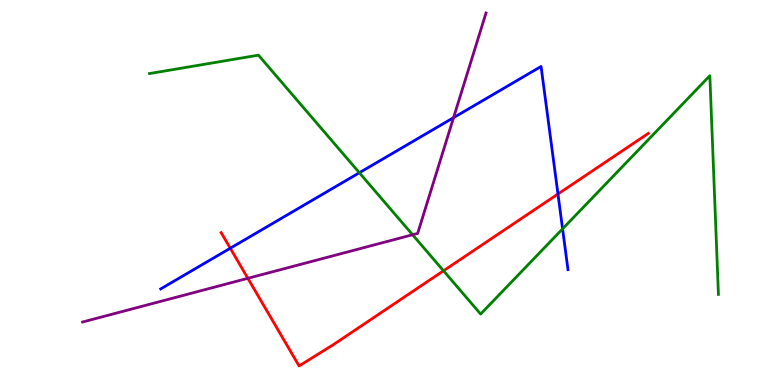[{'lines': ['blue', 'red'], 'intersections': [{'x': 2.97, 'y': 3.55}, {'x': 7.2, 'y': 4.96}]}, {'lines': ['green', 'red'], 'intersections': [{'x': 5.72, 'y': 2.97}]}, {'lines': ['purple', 'red'], 'intersections': [{'x': 3.2, 'y': 2.77}]}, {'lines': ['blue', 'green'], 'intersections': [{'x': 4.64, 'y': 5.51}, {'x': 7.26, 'y': 4.06}]}, {'lines': ['blue', 'purple'], 'intersections': [{'x': 5.85, 'y': 6.94}]}, {'lines': ['green', 'purple'], 'intersections': [{'x': 5.32, 'y': 3.9}]}]